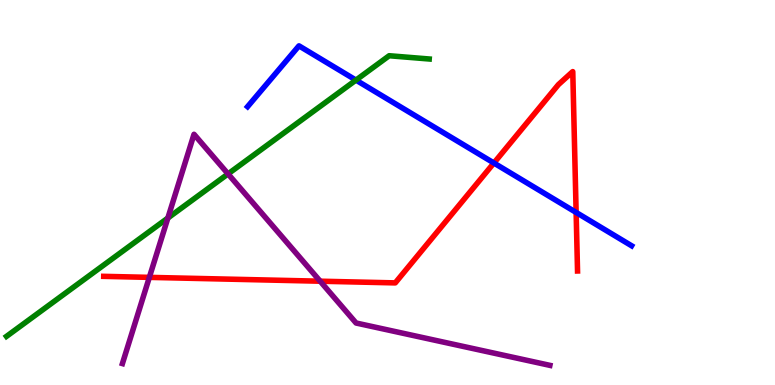[{'lines': ['blue', 'red'], 'intersections': [{'x': 6.37, 'y': 5.77}, {'x': 7.43, 'y': 4.48}]}, {'lines': ['green', 'red'], 'intersections': []}, {'lines': ['purple', 'red'], 'intersections': [{'x': 1.93, 'y': 2.8}, {'x': 4.13, 'y': 2.7}]}, {'lines': ['blue', 'green'], 'intersections': [{'x': 4.59, 'y': 7.92}]}, {'lines': ['blue', 'purple'], 'intersections': []}, {'lines': ['green', 'purple'], 'intersections': [{'x': 2.17, 'y': 4.34}, {'x': 2.94, 'y': 5.48}]}]